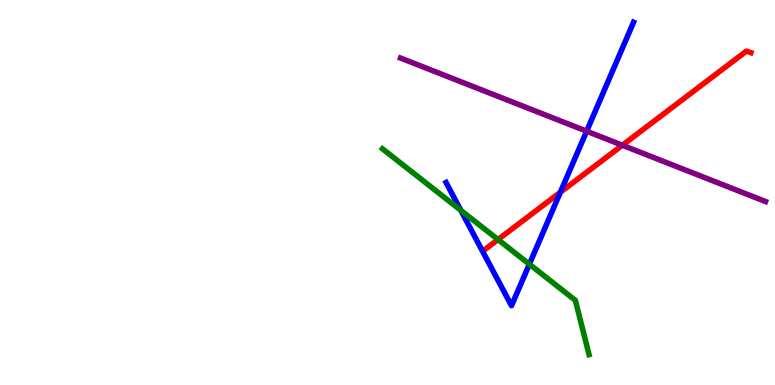[{'lines': ['blue', 'red'], 'intersections': [{'x': 7.23, 'y': 5.01}]}, {'lines': ['green', 'red'], 'intersections': [{'x': 6.43, 'y': 3.78}]}, {'lines': ['purple', 'red'], 'intersections': [{'x': 8.03, 'y': 6.23}]}, {'lines': ['blue', 'green'], 'intersections': [{'x': 5.95, 'y': 4.54}, {'x': 6.83, 'y': 3.14}]}, {'lines': ['blue', 'purple'], 'intersections': [{'x': 7.57, 'y': 6.59}]}, {'lines': ['green', 'purple'], 'intersections': []}]